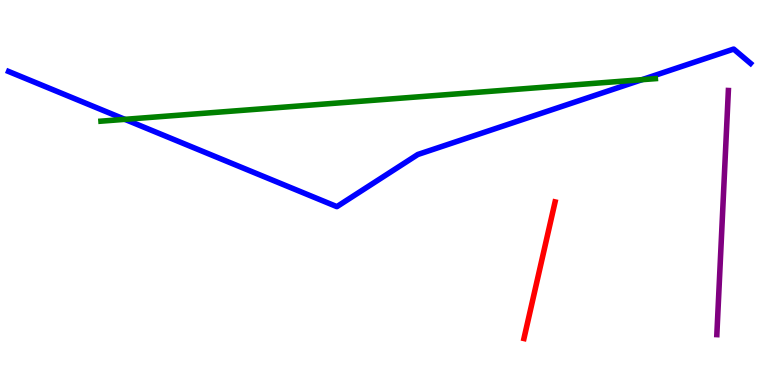[{'lines': ['blue', 'red'], 'intersections': []}, {'lines': ['green', 'red'], 'intersections': []}, {'lines': ['purple', 'red'], 'intersections': []}, {'lines': ['blue', 'green'], 'intersections': [{'x': 1.61, 'y': 6.9}, {'x': 8.28, 'y': 7.93}]}, {'lines': ['blue', 'purple'], 'intersections': []}, {'lines': ['green', 'purple'], 'intersections': []}]